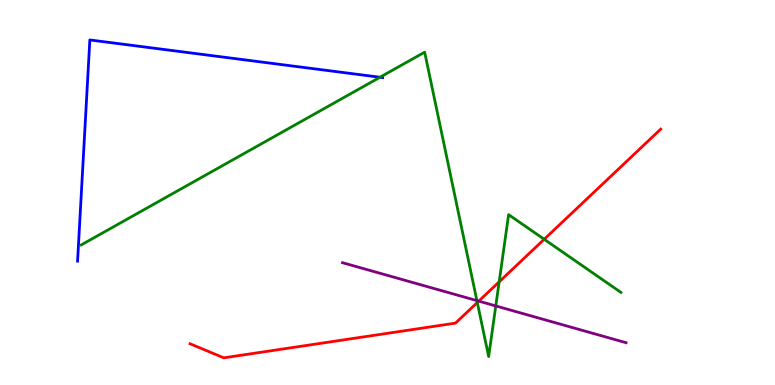[{'lines': ['blue', 'red'], 'intersections': []}, {'lines': ['green', 'red'], 'intersections': [{'x': 6.16, 'y': 2.14}, {'x': 6.44, 'y': 2.68}, {'x': 7.02, 'y': 3.78}]}, {'lines': ['purple', 'red'], 'intersections': [{'x': 6.18, 'y': 2.18}]}, {'lines': ['blue', 'green'], 'intersections': [{'x': 4.9, 'y': 7.99}]}, {'lines': ['blue', 'purple'], 'intersections': []}, {'lines': ['green', 'purple'], 'intersections': [{'x': 6.15, 'y': 2.19}, {'x': 6.4, 'y': 2.05}]}]